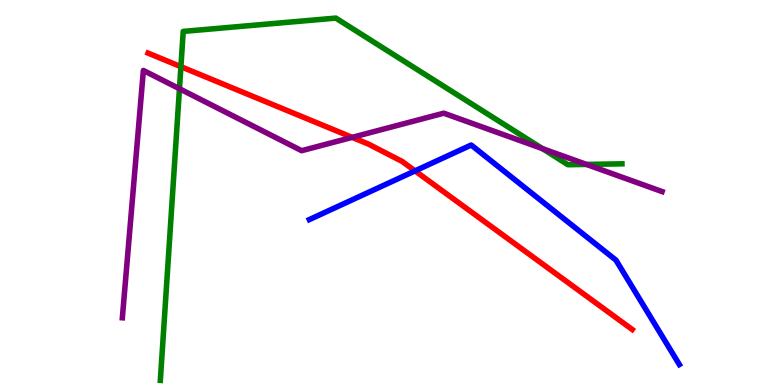[{'lines': ['blue', 'red'], 'intersections': [{'x': 5.36, 'y': 5.56}]}, {'lines': ['green', 'red'], 'intersections': [{'x': 2.33, 'y': 8.27}]}, {'lines': ['purple', 'red'], 'intersections': [{'x': 4.54, 'y': 6.43}]}, {'lines': ['blue', 'green'], 'intersections': []}, {'lines': ['blue', 'purple'], 'intersections': []}, {'lines': ['green', 'purple'], 'intersections': [{'x': 2.32, 'y': 7.7}, {'x': 7.0, 'y': 6.14}, {'x': 7.57, 'y': 5.73}]}]